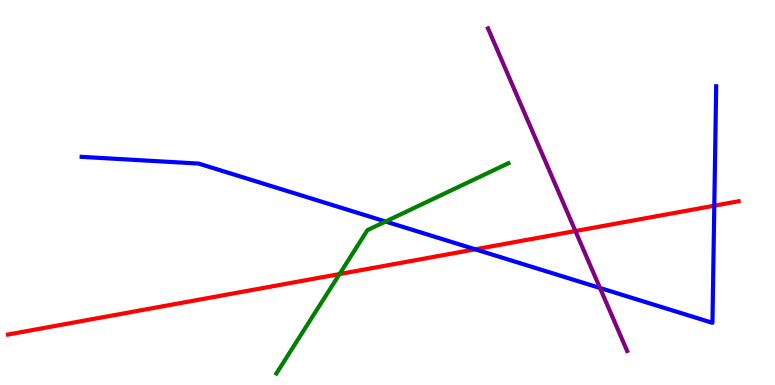[{'lines': ['blue', 'red'], 'intersections': [{'x': 6.13, 'y': 3.52}, {'x': 9.22, 'y': 4.66}]}, {'lines': ['green', 'red'], 'intersections': [{'x': 4.38, 'y': 2.88}]}, {'lines': ['purple', 'red'], 'intersections': [{'x': 7.42, 'y': 4.0}]}, {'lines': ['blue', 'green'], 'intersections': [{'x': 4.98, 'y': 4.25}]}, {'lines': ['blue', 'purple'], 'intersections': [{'x': 7.74, 'y': 2.52}]}, {'lines': ['green', 'purple'], 'intersections': []}]